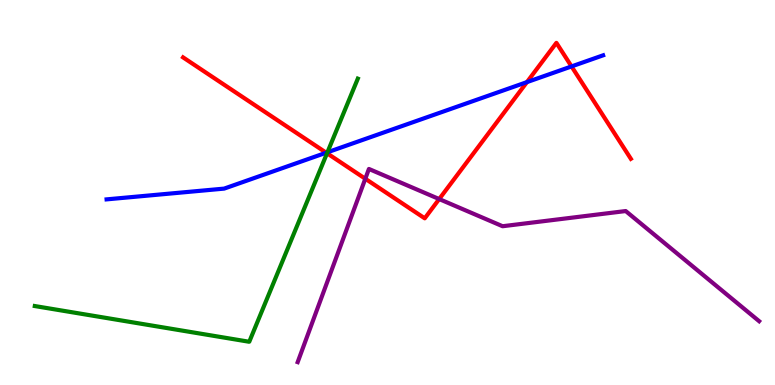[{'lines': ['blue', 'red'], 'intersections': [{'x': 4.21, 'y': 6.03}, {'x': 6.8, 'y': 7.87}, {'x': 7.37, 'y': 8.27}]}, {'lines': ['green', 'red'], 'intersections': [{'x': 4.22, 'y': 6.02}]}, {'lines': ['purple', 'red'], 'intersections': [{'x': 4.71, 'y': 5.36}, {'x': 5.67, 'y': 4.83}]}, {'lines': ['blue', 'green'], 'intersections': [{'x': 4.23, 'y': 6.04}]}, {'lines': ['blue', 'purple'], 'intersections': []}, {'lines': ['green', 'purple'], 'intersections': []}]